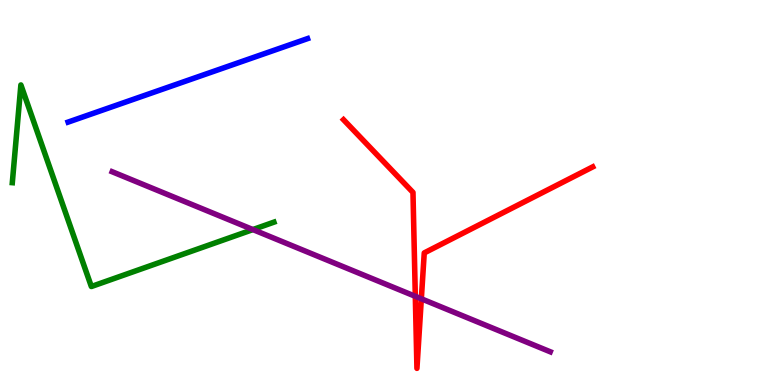[{'lines': ['blue', 'red'], 'intersections': []}, {'lines': ['green', 'red'], 'intersections': []}, {'lines': ['purple', 'red'], 'intersections': [{'x': 5.36, 'y': 2.3}, {'x': 5.44, 'y': 2.24}]}, {'lines': ['blue', 'green'], 'intersections': []}, {'lines': ['blue', 'purple'], 'intersections': []}, {'lines': ['green', 'purple'], 'intersections': [{'x': 3.26, 'y': 4.04}]}]